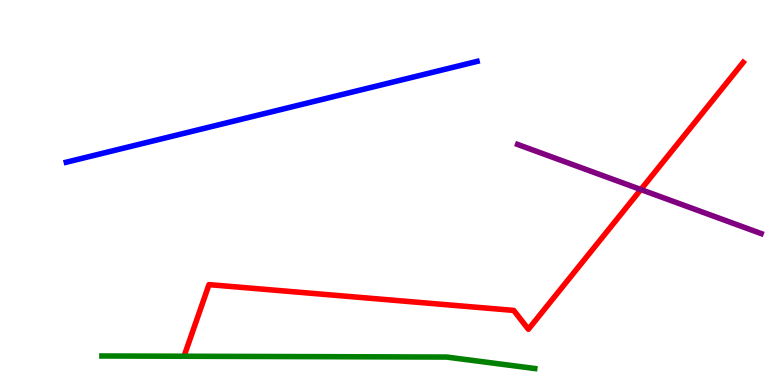[{'lines': ['blue', 'red'], 'intersections': []}, {'lines': ['green', 'red'], 'intersections': []}, {'lines': ['purple', 'red'], 'intersections': [{'x': 8.27, 'y': 5.08}]}, {'lines': ['blue', 'green'], 'intersections': []}, {'lines': ['blue', 'purple'], 'intersections': []}, {'lines': ['green', 'purple'], 'intersections': []}]